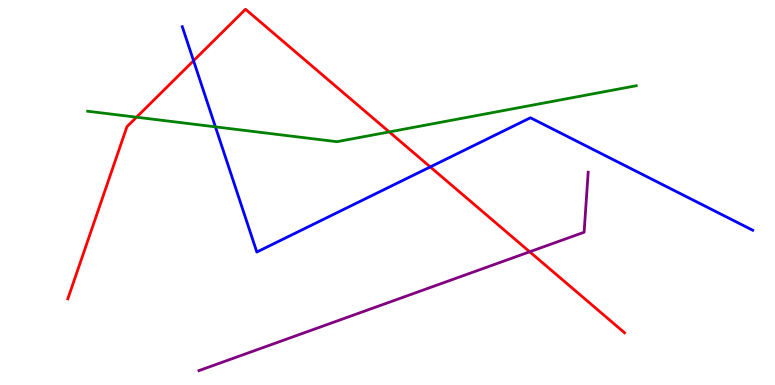[{'lines': ['blue', 'red'], 'intersections': [{'x': 2.5, 'y': 8.42}, {'x': 5.55, 'y': 5.66}]}, {'lines': ['green', 'red'], 'intersections': [{'x': 1.76, 'y': 6.96}, {'x': 5.02, 'y': 6.57}]}, {'lines': ['purple', 'red'], 'intersections': [{'x': 6.83, 'y': 3.46}]}, {'lines': ['blue', 'green'], 'intersections': [{'x': 2.78, 'y': 6.71}]}, {'lines': ['blue', 'purple'], 'intersections': []}, {'lines': ['green', 'purple'], 'intersections': []}]